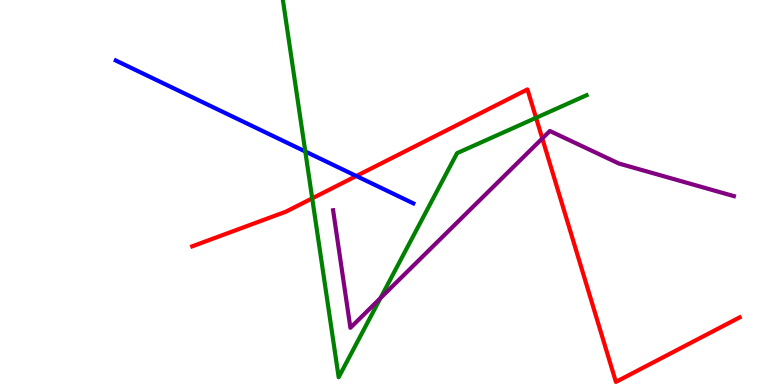[{'lines': ['blue', 'red'], 'intersections': [{'x': 4.6, 'y': 5.43}]}, {'lines': ['green', 'red'], 'intersections': [{'x': 4.03, 'y': 4.85}, {'x': 6.92, 'y': 6.94}]}, {'lines': ['purple', 'red'], 'intersections': [{'x': 7.0, 'y': 6.4}]}, {'lines': ['blue', 'green'], 'intersections': [{'x': 3.94, 'y': 6.07}]}, {'lines': ['blue', 'purple'], 'intersections': []}, {'lines': ['green', 'purple'], 'intersections': [{'x': 4.91, 'y': 2.26}]}]